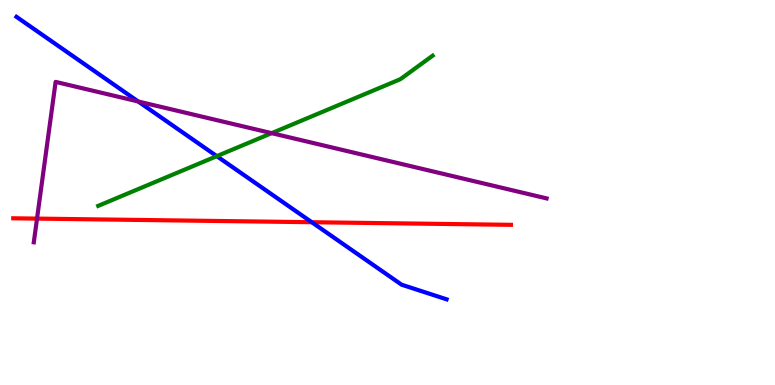[{'lines': ['blue', 'red'], 'intersections': [{'x': 4.02, 'y': 4.23}]}, {'lines': ['green', 'red'], 'intersections': []}, {'lines': ['purple', 'red'], 'intersections': [{'x': 0.478, 'y': 4.32}]}, {'lines': ['blue', 'green'], 'intersections': [{'x': 2.8, 'y': 5.94}]}, {'lines': ['blue', 'purple'], 'intersections': [{'x': 1.78, 'y': 7.36}]}, {'lines': ['green', 'purple'], 'intersections': [{'x': 3.51, 'y': 6.54}]}]